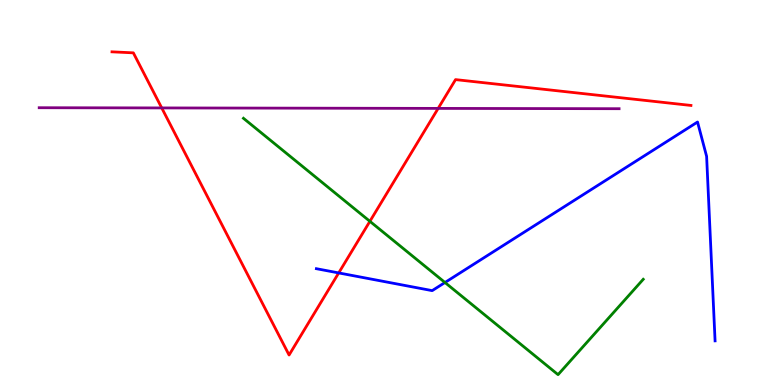[{'lines': ['blue', 'red'], 'intersections': [{'x': 4.37, 'y': 2.91}]}, {'lines': ['green', 'red'], 'intersections': [{'x': 4.77, 'y': 4.25}]}, {'lines': ['purple', 'red'], 'intersections': [{'x': 2.09, 'y': 7.2}, {'x': 5.65, 'y': 7.18}]}, {'lines': ['blue', 'green'], 'intersections': [{'x': 5.74, 'y': 2.66}]}, {'lines': ['blue', 'purple'], 'intersections': []}, {'lines': ['green', 'purple'], 'intersections': []}]